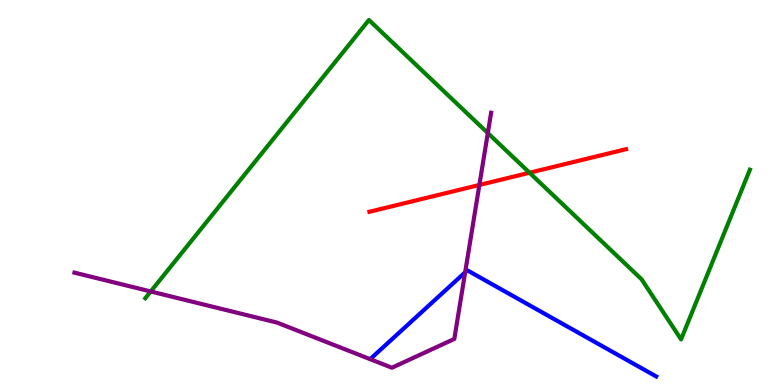[{'lines': ['blue', 'red'], 'intersections': []}, {'lines': ['green', 'red'], 'intersections': [{'x': 6.83, 'y': 5.51}]}, {'lines': ['purple', 'red'], 'intersections': [{'x': 6.19, 'y': 5.2}]}, {'lines': ['blue', 'green'], 'intersections': []}, {'lines': ['blue', 'purple'], 'intersections': [{'x': 6.0, 'y': 2.93}]}, {'lines': ['green', 'purple'], 'intersections': [{'x': 1.95, 'y': 2.43}, {'x': 6.29, 'y': 6.54}]}]